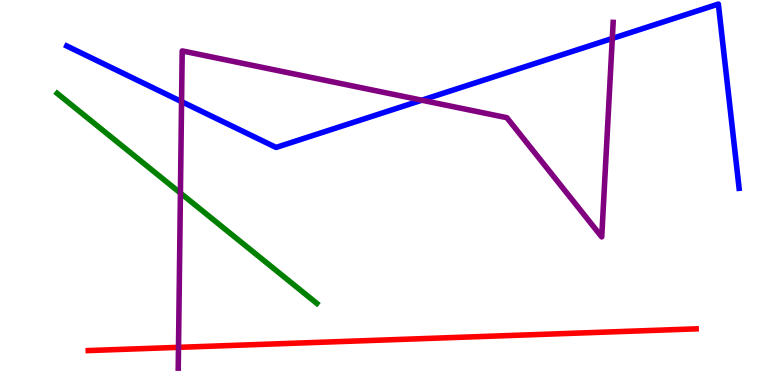[{'lines': ['blue', 'red'], 'intersections': []}, {'lines': ['green', 'red'], 'intersections': []}, {'lines': ['purple', 'red'], 'intersections': [{'x': 2.3, 'y': 0.978}]}, {'lines': ['blue', 'green'], 'intersections': []}, {'lines': ['blue', 'purple'], 'intersections': [{'x': 2.34, 'y': 7.36}, {'x': 5.44, 'y': 7.4}, {'x': 7.9, 'y': 9.0}]}, {'lines': ['green', 'purple'], 'intersections': [{'x': 2.33, 'y': 4.99}]}]